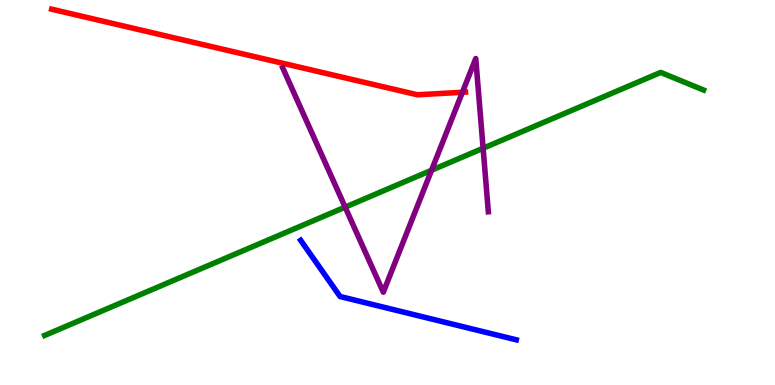[{'lines': ['blue', 'red'], 'intersections': []}, {'lines': ['green', 'red'], 'intersections': []}, {'lines': ['purple', 'red'], 'intersections': [{'x': 5.97, 'y': 7.6}]}, {'lines': ['blue', 'green'], 'intersections': []}, {'lines': ['blue', 'purple'], 'intersections': []}, {'lines': ['green', 'purple'], 'intersections': [{'x': 4.45, 'y': 4.62}, {'x': 5.57, 'y': 5.58}, {'x': 6.23, 'y': 6.15}]}]